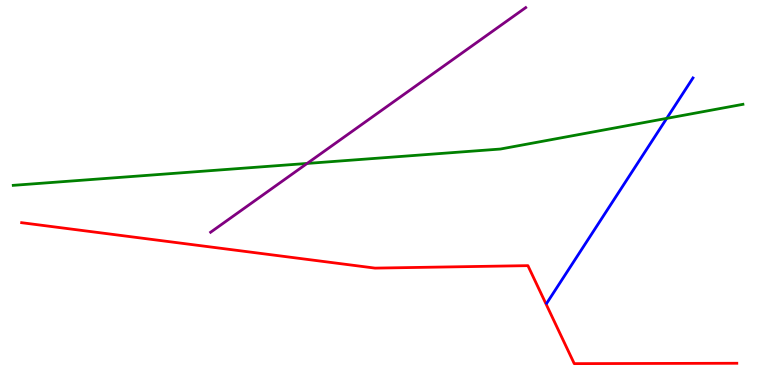[{'lines': ['blue', 'red'], 'intersections': []}, {'lines': ['green', 'red'], 'intersections': []}, {'lines': ['purple', 'red'], 'intersections': []}, {'lines': ['blue', 'green'], 'intersections': [{'x': 8.6, 'y': 6.93}]}, {'lines': ['blue', 'purple'], 'intersections': []}, {'lines': ['green', 'purple'], 'intersections': [{'x': 3.96, 'y': 5.75}]}]